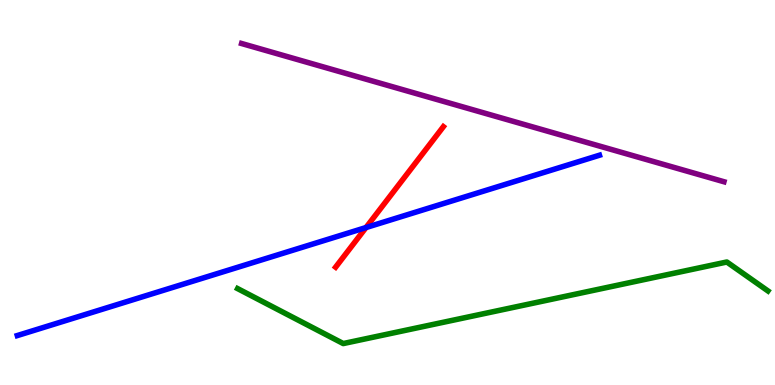[{'lines': ['blue', 'red'], 'intersections': [{'x': 4.72, 'y': 4.09}]}, {'lines': ['green', 'red'], 'intersections': []}, {'lines': ['purple', 'red'], 'intersections': []}, {'lines': ['blue', 'green'], 'intersections': []}, {'lines': ['blue', 'purple'], 'intersections': []}, {'lines': ['green', 'purple'], 'intersections': []}]